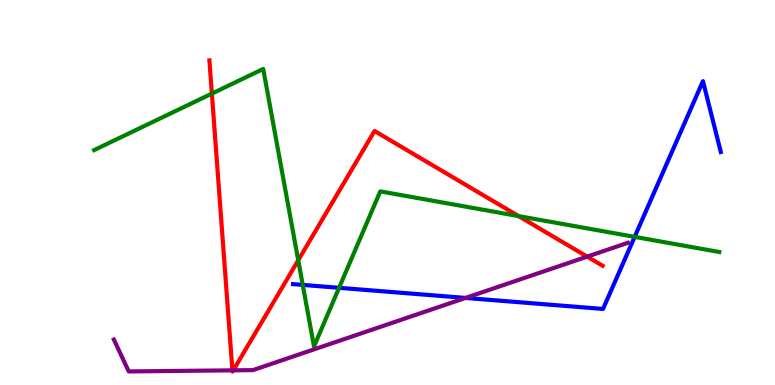[{'lines': ['blue', 'red'], 'intersections': []}, {'lines': ['green', 'red'], 'intersections': [{'x': 2.73, 'y': 7.57}, {'x': 3.85, 'y': 3.24}, {'x': 6.69, 'y': 4.39}]}, {'lines': ['purple', 'red'], 'intersections': [{'x': 3.0, 'y': 0.381}, {'x': 3.01, 'y': 0.381}, {'x': 7.58, 'y': 3.33}]}, {'lines': ['blue', 'green'], 'intersections': [{'x': 3.91, 'y': 2.6}, {'x': 4.38, 'y': 2.52}, {'x': 8.19, 'y': 3.85}]}, {'lines': ['blue', 'purple'], 'intersections': [{'x': 6.01, 'y': 2.26}]}, {'lines': ['green', 'purple'], 'intersections': []}]